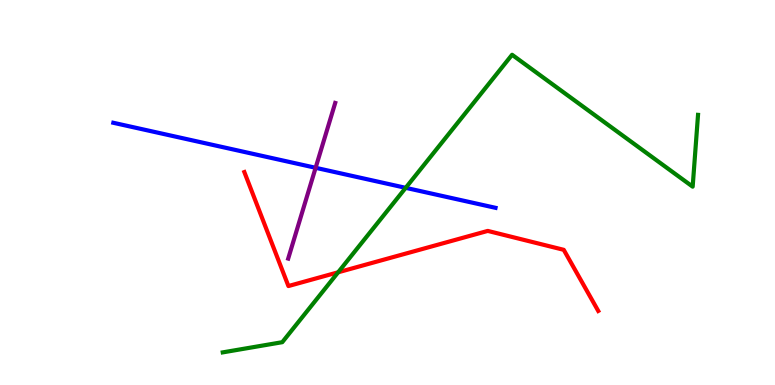[{'lines': ['blue', 'red'], 'intersections': []}, {'lines': ['green', 'red'], 'intersections': [{'x': 4.36, 'y': 2.93}]}, {'lines': ['purple', 'red'], 'intersections': []}, {'lines': ['blue', 'green'], 'intersections': [{'x': 5.23, 'y': 5.12}]}, {'lines': ['blue', 'purple'], 'intersections': [{'x': 4.07, 'y': 5.64}]}, {'lines': ['green', 'purple'], 'intersections': []}]